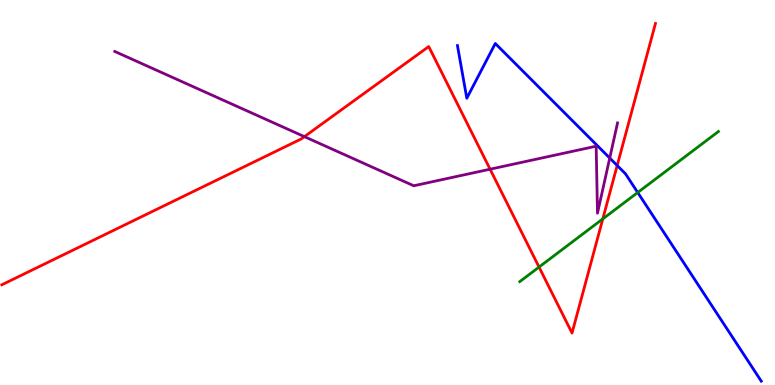[{'lines': ['blue', 'red'], 'intersections': [{'x': 7.96, 'y': 5.7}]}, {'lines': ['green', 'red'], 'intersections': [{'x': 6.96, 'y': 3.06}, {'x': 7.78, 'y': 4.31}]}, {'lines': ['purple', 'red'], 'intersections': [{'x': 3.93, 'y': 6.45}, {'x': 6.32, 'y': 5.6}]}, {'lines': ['blue', 'green'], 'intersections': [{'x': 8.23, 'y': 5.0}]}, {'lines': ['blue', 'purple'], 'intersections': [{'x': 7.87, 'y': 5.89}]}, {'lines': ['green', 'purple'], 'intersections': []}]